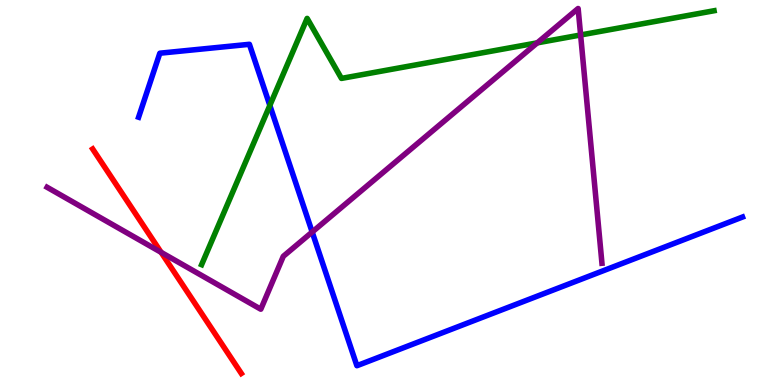[{'lines': ['blue', 'red'], 'intersections': []}, {'lines': ['green', 'red'], 'intersections': []}, {'lines': ['purple', 'red'], 'intersections': [{'x': 2.08, 'y': 3.45}]}, {'lines': ['blue', 'green'], 'intersections': [{'x': 3.48, 'y': 7.26}]}, {'lines': ['blue', 'purple'], 'intersections': [{'x': 4.03, 'y': 3.97}]}, {'lines': ['green', 'purple'], 'intersections': [{'x': 6.93, 'y': 8.89}, {'x': 7.49, 'y': 9.09}]}]